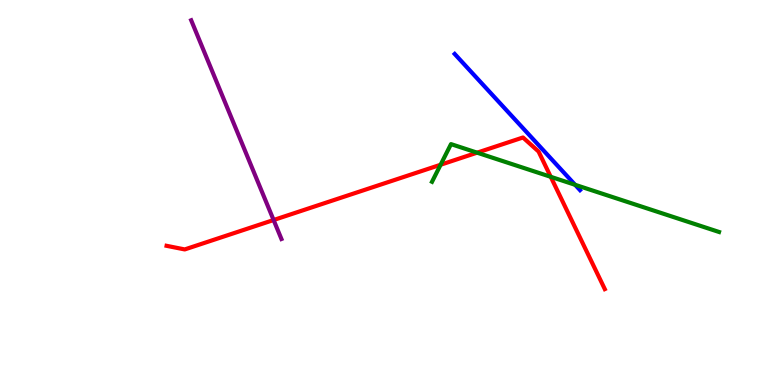[{'lines': ['blue', 'red'], 'intersections': []}, {'lines': ['green', 'red'], 'intersections': [{'x': 5.69, 'y': 5.72}, {'x': 6.16, 'y': 6.03}, {'x': 7.11, 'y': 5.41}]}, {'lines': ['purple', 'red'], 'intersections': [{'x': 3.53, 'y': 4.29}]}, {'lines': ['blue', 'green'], 'intersections': [{'x': 7.42, 'y': 5.2}]}, {'lines': ['blue', 'purple'], 'intersections': []}, {'lines': ['green', 'purple'], 'intersections': []}]